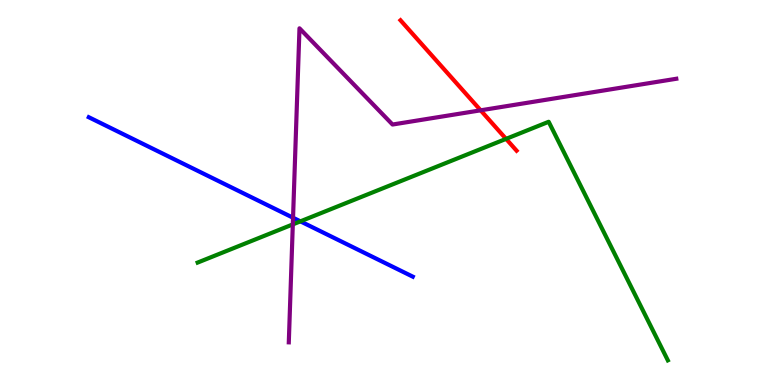[{'lines': ['blue', 'red'], 'intersections': []}, {'lines': ['green', 'red'], 'intersections': [{'x': 6.53, 'y': 6.39}]}, {'lines': ['purple', 'red'], 'intersections': [{'x': 6.2, 'y': 7.13}]}, {'lines': ['blue', 'green'], 'intersections': [{'x': 3.88, 'y': 4.25}]}, {'lines': ['blue', 'purple'], 'intersections': [{'x': 3.78, 'y': 4.34}]}, {'lines': ['green', 'purple'], 'intersections': [{'x': 3.78, 'y': 4.17}]}]